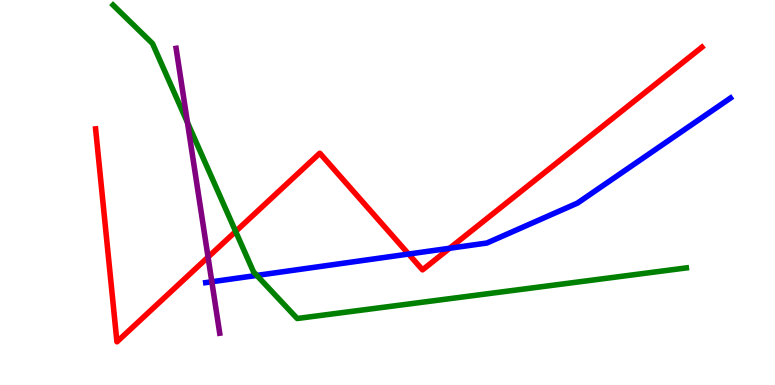[{'lines': ['blue', 'red'], 'intersections': [{'x': 5.27, 'y': 3.4}, {'x': 5.8, 'y': 3.55}]}, {'lines': ['green', 'red'], 'intersections': [{'x': 3.04, 'y': 3.99}]}, {'lines': ['purple', 'red'], 'intersections': [{'x': 2.68, 'y': 3.32}]}, {'lines': ['blue', 'green'], 'intersections': [{'x': 3.31, 'y': 2.85}]}, {'lines': ['blue', 'purple'], 'intersections': [{'x': 2.73, 'y': 2.68}]}, {'lines': ['green', 'purple'], 'intersections': [{'x': 2.42, 'y': 6.82}]}]